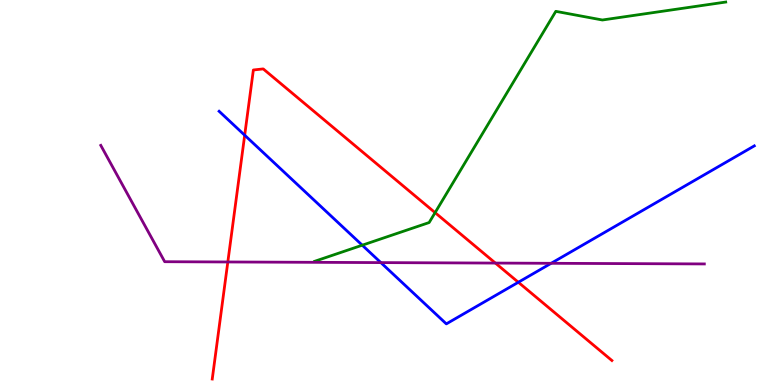[{'lines': ['blue', 'red'], 'intersections': [{'x': 3.16, 'y': 6.49}, {'x': 6.69, 'y': 2.67}]}, {'lines': ['green', 'red'], 'intersections': [{'x': 5.61, 'y': 4.48}]}, {'lines': ['purple', 'red'], 'intersections': [{'x': 2.94, 'y': 3.2}, {'x': 6.39, 'y': 3.17}]}, {'lines': ['blue', 'green'], 'intersections': [{'x': 4.67, 'y': 3.63}]}, {'lines': ['blue', 'purple'], 'intersections': [{'x': 4.91, 'y': 3.18}, {'x': 7.11, 'y': 3.16}]}, {'lines': ['green', 'purple'], 'intersections': []}]